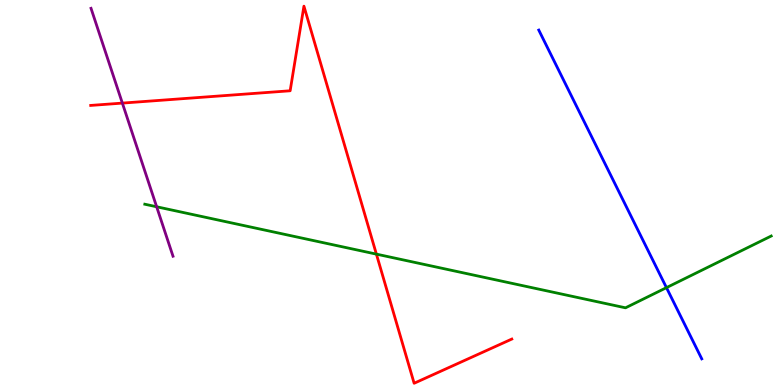[{'lines': ['blue', 'red'], 'intersections': []}, {'lines': ['green', 'red'], 'intersections': [{'x': 4.86, 'y': 3.4}]}, {'lines': ['purple', 'red'], 'intersections': [{'x': 1.58, 'y': 7.32}]}, {'lines': ['blue', 'green'], 'intersections': [{'x': 8.6, 'y': 2.53}]}, {'lines': ['blue', 'purple'], 'intersections': []}, {'lines': ['green', 'purple'], 'intersections': [{'x': 2.02, 'y': 4.63}]}]